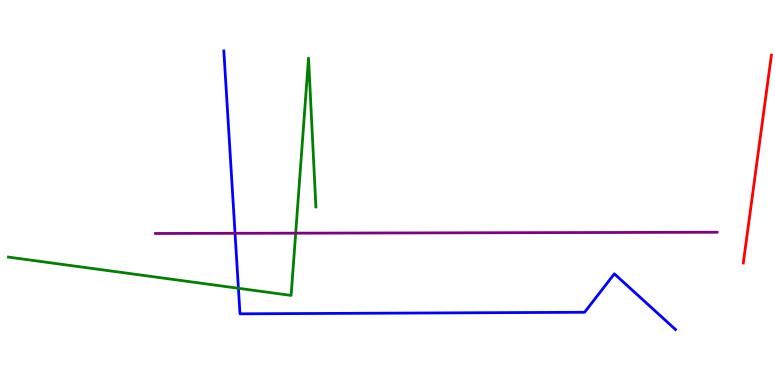[{'lines': ['blue', 'red'], 'intersections': []}, {'lines': ['green', 'red'], 'intersections': []}, {'lines': ['purple', 'red'], 'intersections': []}, {'lines': ['blue', 'green'], 'intersections': [{'x': 3.08, 'y': 2.51}]}, {'lines': ['blue', 'purple'], 'intersections': [{'x': 3.03, 'y': 3.94}]}, {'lines': ['green', 'purple'], 'intersections': [{'x': 3.82, 'y': 3.94}]}]